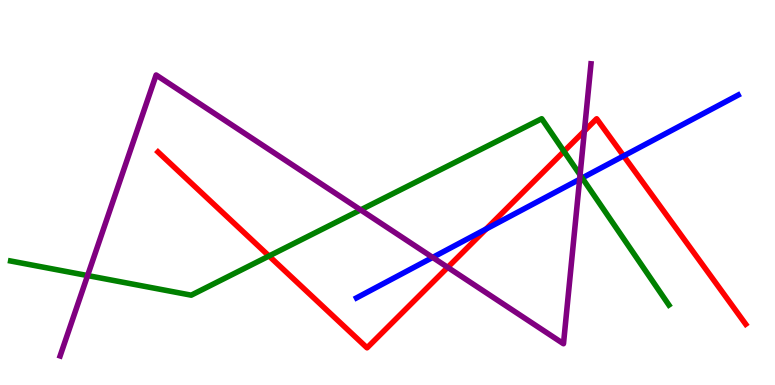[{'lines': ['blue', 'red'], 'intersections': [{'x': 6.27, 'y': 4.05}, {'x': 8.05, 'y': 5.95}]}, {'lines': ['green', 'red'], 'intersections': [{'x': 3.47, 'y': 3.35}, {'x': 7.28, 'y': 6.07}]}, {'lines': ['purple', 'red'], 'intersections': [{'x': 5.78, 'y': 3.06}, {'x': 7.54, 'y': 6.6}]}, {'lines': ['blue', 'green'], 'intersections': [{'x': 7.51, 'y': 5.38}]}, {'lines': ['blue', 'purple'], 'intersections': [{'x': 5.58, 'y': 3.31}, {'x': 7.48, 'y': 5.34}]}, {'lines': ['green', 'purple'], 'intersections': [{'x': 1.13, 'y': 2.84}, {'x': 4.65, 'y': 4.55}, {'x': 7.48, 'y': 5.46}]}]